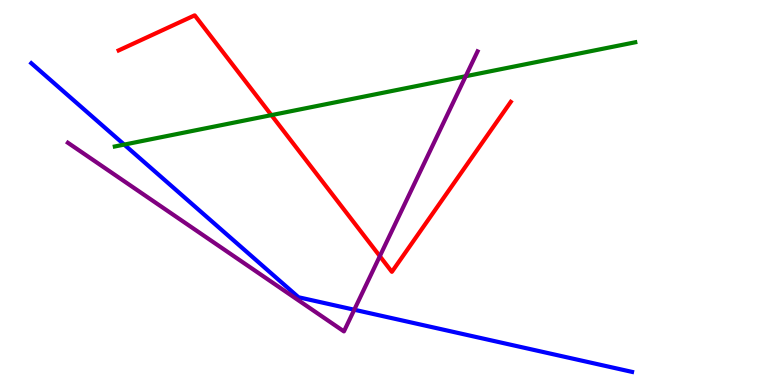[{'lines': ['blue', 'red'], 'intersections': []}, {'lines': ['green', 'red'], 'intersections': [{'x': 3.5, 'y': 7.01}]}, {'lines': ['purple', 'red'], 'intersections': [{'x': 4.9, 'y': 3.35}]}, {'lines': ['blue', 'green'], 'intersections': [{'x': 1.6, 'y': 6.24}]}, {'lines': ['blue', 'purple'], 'intersections': [{'x': 4.57, 'y': 1.95}]}, {'lines': ['green', 'purple'], 'intersections': [{'x': 6.01, 'y': 8.02}]}]